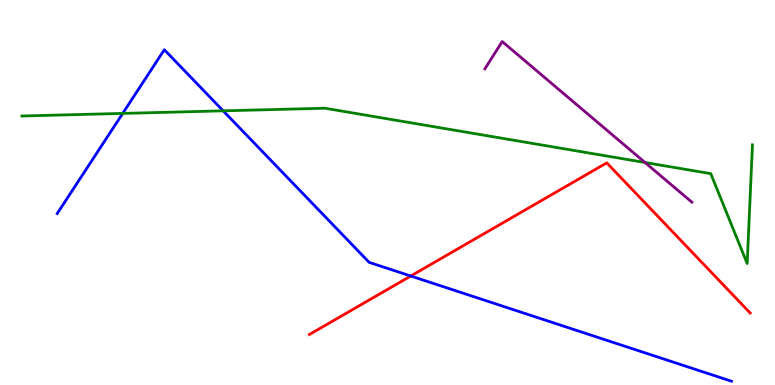[{'lines': ['blue', 'red'], 'intersections': [{'x': 5.3, 'y': 2.83}]}, {'lines': ['green', 'red'], 'intersections': []}, {'lines': ['purple', 'red'], 'intersections': []}, {'lines': ['blue', 'green'], 'intersections': [{'x': 1.58, 'y': 7.05}, {'x': 2.88, 'y': 7.12}]}, {'lines': ['blue', 'purple'], 'intersections': []}, {'lines': ['green', 'purple'], 'intersections': [{'x': 8.32, 'y': 5.78}]}]